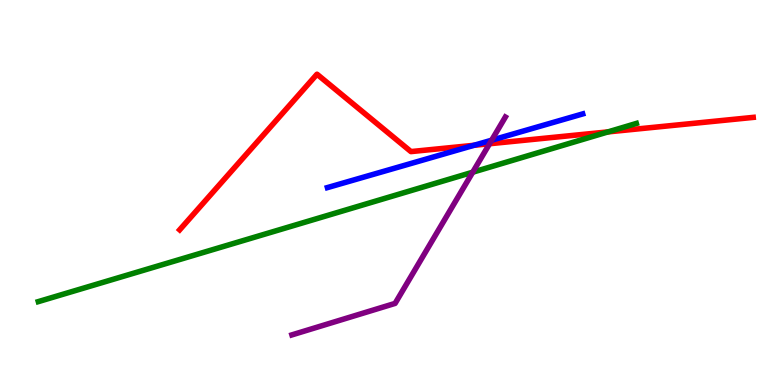[{'lines': ['blue', 'red'], 'intersections': [{'x': 6.12, 'y': 6.23}]}, {'lines': ['green', 'red'], 'intersections': [{'x': 7.85, 'y': 6.57}]}, {'lines': ['purple', 'red'], 'intersections': [{'x': 6.32, 'y': 6.27}]}, {'lines': ['blue', 'green'], 'intersections': []}, {'lines': ['blue', 'purple'], 'intersections': [{'x': 6.34, 'y': 6.36}]}, {'lines': ['green', 'purple'], 'intersections': [{'x': 6.1, 'y': 5.53}]}]